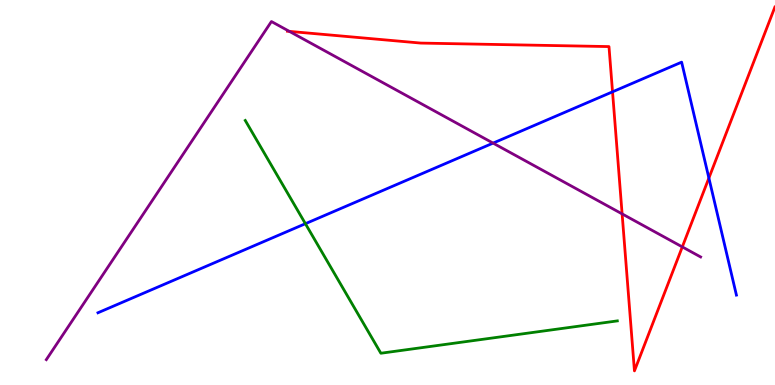[{'lines': ['blue', 'red'], 'intersections': [{'x': 7.9, 'y': 7.62}, {'x': 9.15, 'y': 5.38}]}, {'lines': ['green', 'red'], 'intersections': []}, {'lines': ['purple', 'red'], 'intersections': [{'x': 3.73, 'y': 9.18}, {'x': 8.03, 'y': 4.44}, {'x': 8.8, 'y': 3.59}]}, {'lines': ['blue', 'green'], 'intersections': [{'x': 3.94, 'y': 4.19}]}, {'lines': ['blue', 'purple'], 'intersections': [{'x': 6.36, 'y': 6.28}]}, {'lines': ['green', 'purple'], 'intersections': []}]